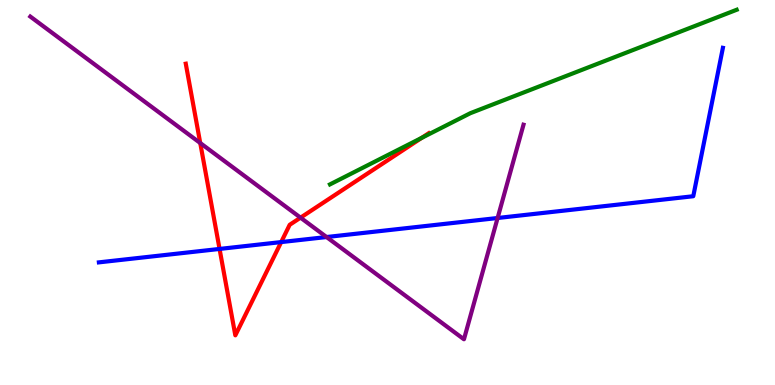[{'lines': ['blue', 'red'], 'intersections': [{'x': 2.83, 'y': 3.53}, {'x': 3.63, 'y': 3.71}]}, {'lines': ['green', 'red'], 'intersections': [{'x': 5.44, 'y': 6.42}]}, {'lines': ['purple', 'red'], 'intersections': [{'x': 2.58, 'y': 6.28}, {'x': 3.88, 'y': 4.35}]}, {'lines': ['blue', 'green'], 'intersections': []}, {'lines': ['blue', 'purple'], 'intersections': [{'x': 4.21, 'y': 3.84}, {'x': 6.42, 'y': 4.34}]}, {'lines': ['green', 'purple'], 'intersections': []}]